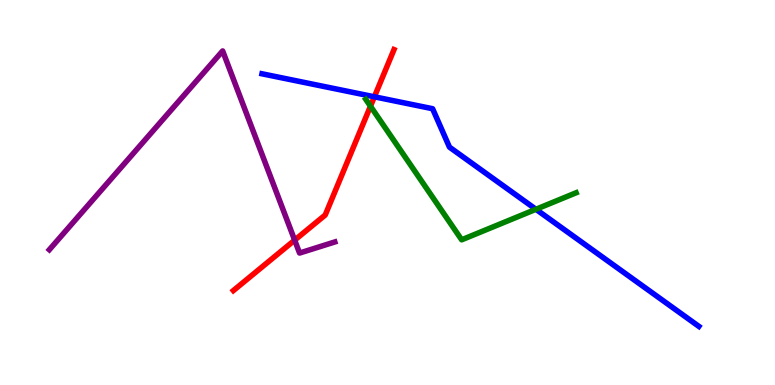[{'lines': ['blue', 'red'], 'intersections': [{'x': 4.83, 'y': 7.49}]}, {'lines': ['green', 'red'], 'intersections': [{'x': 4.78, 'y': 7.24}]}, {'lines': ['purple', 'red'], 'intersections': [{'x': 3.8, 'y': 3.76}]}, {'lines': ['blue', 'green'], 'intersections': [{'x': 6.92, 'y': 4.56}]}, {'lines': ['blue', 'purple'], 'intersections': []}, {'lines': ['green', 'purple'], 'intersections': []}]